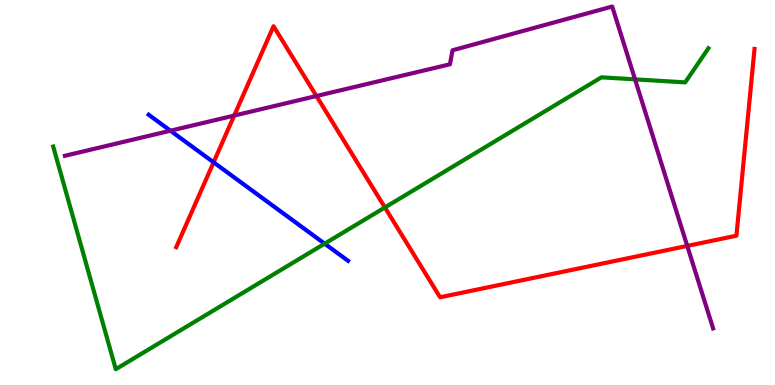[{'lines': ['blue', 'red'], 'intersections': [{'x': 2.76, 'y': 5.78}]}, {'lines': ['green', 'red'], 'intersections': [{'x': 4.97, 'y': 4.61}]}, {'lines': ['purple', 'red'], 'intersections': [{'x': 3.02, 'y': 7.0}, {'x': 4.08, 'y': 7.51}, {'x': 8.87, 'y': 3.61}]}, {'lines': ['blue', 'green'], 'intersections': [{'x': 4.19, 'y': 3.67}]}, {'lines': ['blue', 'purple'], 'intersections': [{'x': 2.2, 'y': 6.6}]}, {'lines': ['green', 'purple'], 'intersections': [{'x': 8.19, 'y': 7.94}]}]